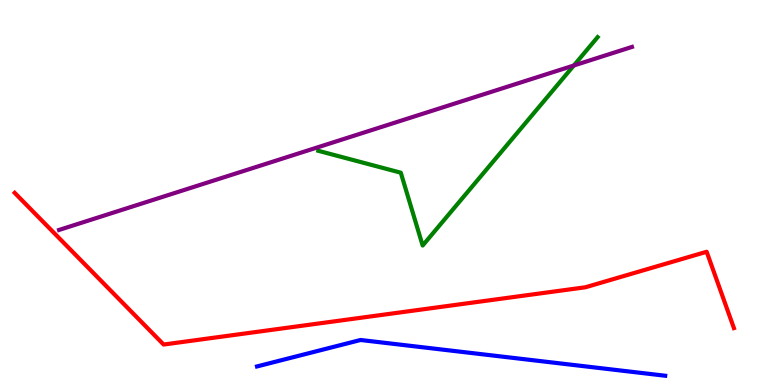[{'lines': ['blue', 'red'], 'intersections': []}, {'lines': ['green', 'red'], 'intersections': []}, {'lines': ['purple', 'red'], 'intersections': []}, {'lines': ['blue', 'green'], 'intersections': []}, {'lines': ['blue', 'purple'], 'intersections': []}, {'lines': ['green', 'purple'], 'intersections': [{'x': 7.4, 'y': 8.3}]}]